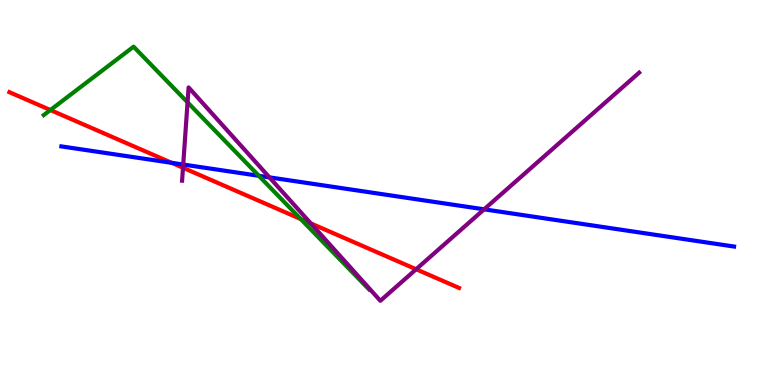[{'lines': ['blue', 'red'], 'intersections': [{'x': 2.21, 'y': 5.77}]}, {'lines': ['green', 'red'], 'intersections': [{'x': 0.65, 'y': 7.14}, {'x': 3.88, 'y': 4.31}]}, {'lines': ['purple', 'red'], 'intersections': [{'x': 2.36, 'y': 5.64}, {'x': 4.01, 'y': 4.2}, {'x': 5.37, 'y': 3.01}]}, {'lines': ['blue', 'green'], 'intersections': [{'x': 3.34, 'y': 5.43}]}, {'lines': ['blue', 'purple'], 'intersections': [{'x': 2.36, 'y': 5.73}, {'x': 3.48, 'y': 5.39}, {'x': 6.25, 'y': 4.56}]}, {'lines': ['green', 'purple'], 'intersections': [{'x': 2.42, 'y': 7.34}]}]